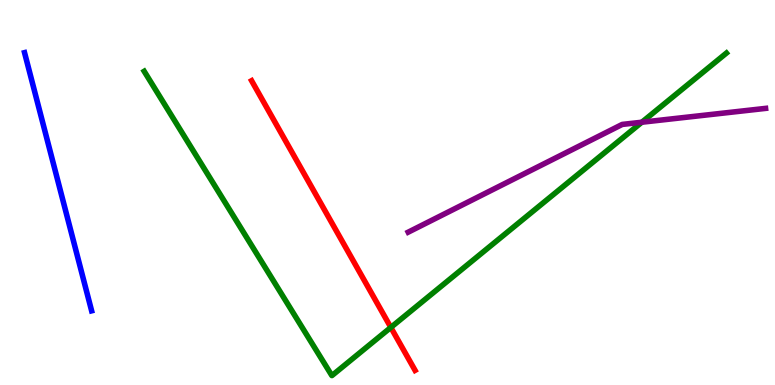[{'lines': ['blue', 'red'], 'intersections': []}, {'lines': ['green', 'red'], 'intersections': [{'x': 5.04, 'y': 1.5}]}, {'lines': ['purple', 'red'], 'intersections': []}, {'lines': ['blue', 'green'], 'intersections': []}, {'lines': ['blue', 'purple'], 'intersections': []}, {'lines': ['green', 'purple'], 'intersections': [{'x': 8.28, 'y': 6.83}]}]